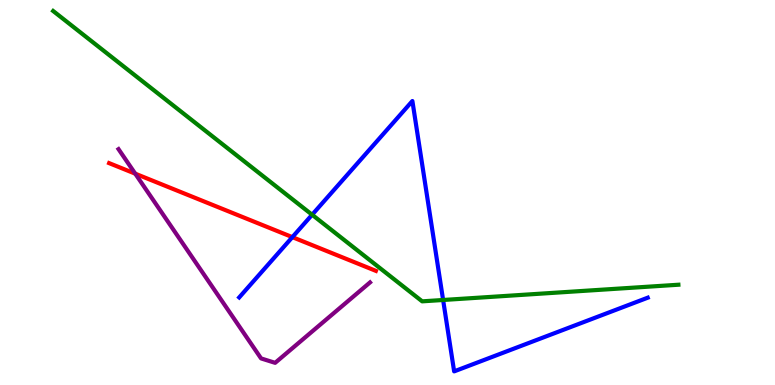[{'lines': ['blue', 'red'], 'intersections': [{'x': 3.77, 'y': 3.84}]}, {'lines': ['green', 'red'], 'intersections': []}, {'lines': ['purple', 'red'], 'intersections': [{'x': 1.74, 'y': 5.49}]}, {'lines': ['blue', 'green'], 'intersections': [{'x': 4.03, 'y': 4.42}, {'x': 5.72, 'y': 2.21}]}, {'lines': ['blue', 'purple'], 'intersections': []}, {'lines': ['green', 'purple'], 'intersections': []}]